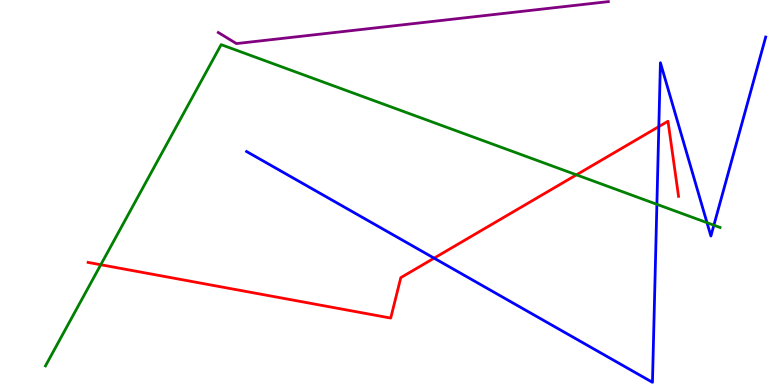[{'lines': ['blue', 'red'], 'intersections': [{'x': 5.6, 'y': 3.29}, {'x': 8.5, 'y': 6.71}]}, {'lines': ['green', 'red'], 'intersections': [{'x': 1.3, 'y': 3.12}, {'x': 7.44, 'y': 5.46}]}, {'lines': ['purple', 'red'], 'intersections': []}, {'lines': ['blue', 'green'], 'intersections': [{'x': 8.48, 'y': 4.69}, {'x': 9.12, 'y': 4.22}, {'x': 9.21, 'y': 4.15}]}, {'lines': ['blue', 'purple'], 'intersections': []}, {'lines': ['green', 'purple'], 'intersections': []}]